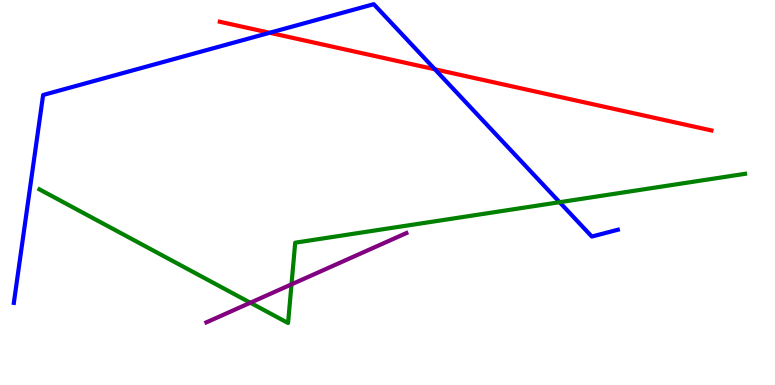[{'lines': ['blue', 'red'], 'intersections': [{'x': 3.48, 'y': 9.15}, {'x': 5.61, 'y': 8.2}]}, {'lines': ['green', 'red'], 'intersections': []}, {'lines': ['purple', 'red'], 'intersections': []}, {'lines': ['blue', 'green'], 'intersections': [{'x': 7.22, 'y': 4.75}]}, {'lines': ['blue', 'purple'], 'intersections': []}, {'lines': ['green', 'purple'], 'intersections': [{'x': 3.23, 'y': 2.14}, {'x': 3.76, 'y': 2.61}]}]